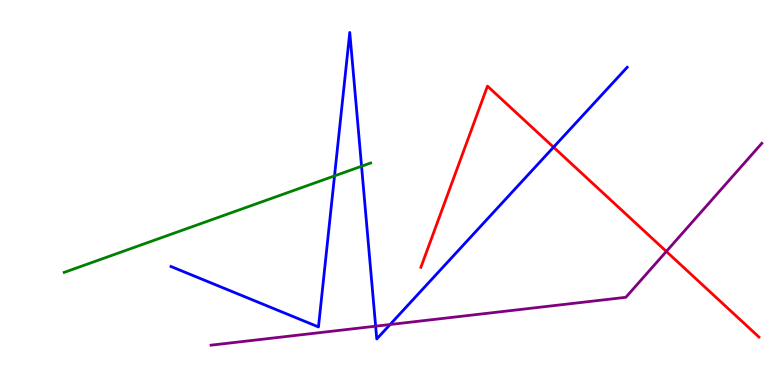[{'lines': ['blue', 'red'], 'intersections': [{'x': 7.14, 'y': 6.18}]}, {'lines': ['green', 'red'], 'intersections': []}, {'lines': ['purple', 'red'], 'intersections': [{'x': 8.6, 'y': 3.47}]}, {'lines': ['blue', 'green'], 'intersections': [{'x': 4.32, 'y': 5.43}, {'x': 4.67, 'y': 5.68}]}, {'lines': ['blue', 'purple'], 'intersections': [{'x': 4.85, 'y': 1.53}, {'x': 5.03, 'y': 1.57}]}, {'lines': ['green', 'purple'], 'intersections': []}]